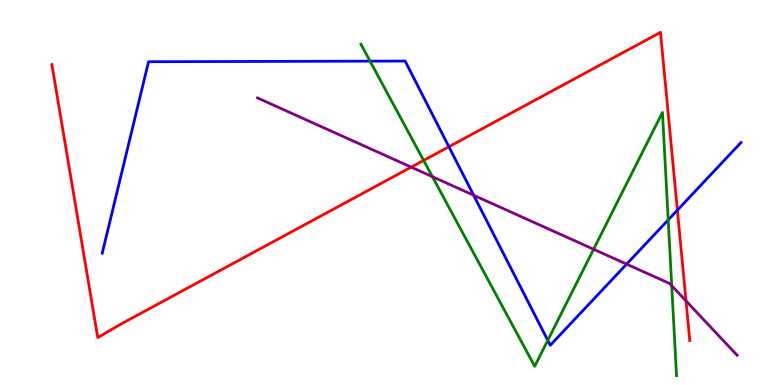[{'lines': ['blue', 'red'], 'intersections': [{'x': 5.79, 'y': 6.19}, {'x': 8.74, 'y': 4.54}]}, {'lines': ['green', 'red'], 'intersections': [{'x': 5.47, 'y': 5.83}]}, {'lines': ['purple', 'red'], 'intersections': [{'x': 5.31, 'y': 5.66}, {'x': 8.85, 'y': 2.18}]}, {'lines': ['blue', 'green'], 'intersections': [{'x': 4.77, 'y': 8.41}, {'x': 7.07, 'y': 1.16}, {'x': 8.62, 'y': 4.29}]}, {'lines': ['blue', 'purple'], 'intersections': [{'x': 6.11, 'y': 4.93}, {'x': 8.09, 'y': 3.14}]}, {'lines': ['green', 'purple'], 'intersections': [{'x': 5.58, 'y': 5.41}, {'x': 7.66, 'y': 3.53}, {'x': 8.67, 'y': 2.58}]}]